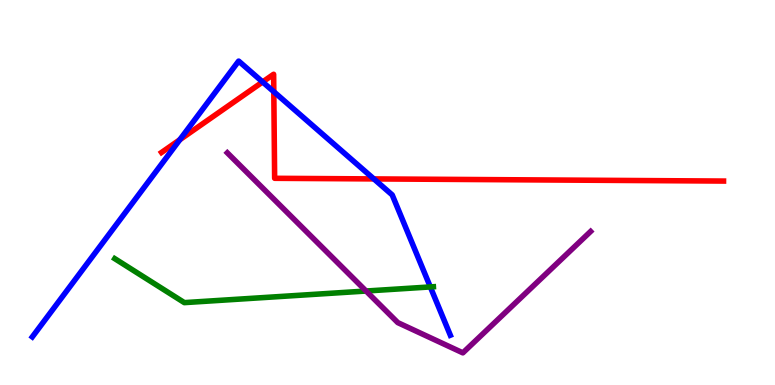[{'lines': ['blue', 'red'], 'intersections': [{'x': 2.32, 'y': 6.37}, {'x': 3.39, 'y': 7.87}, {'x': 3.53, 'y': 7.62}, {'x': 4.82, 'y': 5.35}]}, {'lines': ['green', 'red'], 'intersections': []}, {'lines': ['purple', 'red'], 'intersections': []}, {'lines': ['blue', 'green'], 'intersections': [{'x': 5.55, 'y': 2.55}]}, {'lines': ['blue', 'purple'], 'intersections': []}, {'lines': ['green', 'purple'], 'intersections': [{'x': 4.72, 'y': 2.44}]}]